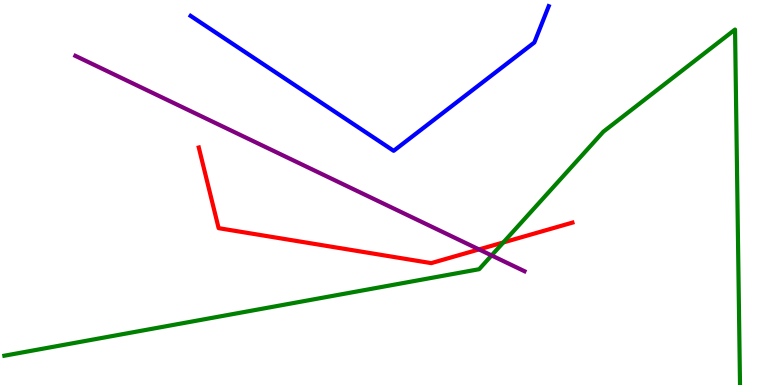[{'lines': ['blue', 'red'], 'intersections': []}, {'lines': ['green', 'red'], 'intersections': [{'x': 6.49, 'y': 3.7}]}, {'lines': ['purple', 'red'], 'intersections': [{'x': 6.18, 'y': 3.52}]}, {'lines': ['blue', 'green'], 'intersections': []}, {'lines': ['blue', 'purple'], 'intersections': []}, {'lines': ['green', 'purple'], 'intersections': [{'x': 6.34, 'y': 3.37}]}]